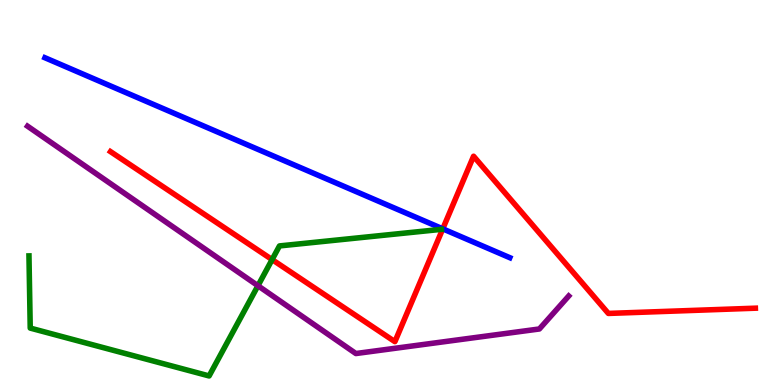[{'lines': ['blue', 'red'], 'intersections': [{'x': 5.71, 'y': 4.06}]}, {'lines': ['green', 'red'], 'intersections': [{'x': 3.51, 'y': 3.26}]}, {'lines': ['purple', 'red'], 'intersections': []}, {'lines': ['blue', 'green'], 'intersections': []}, {'lines': ['blue', 'purple'], 'intersections': []}, {'lines': ['green', 'purple'], 'intersections': [{'x': 3.33, 'y': 2.58}]}]